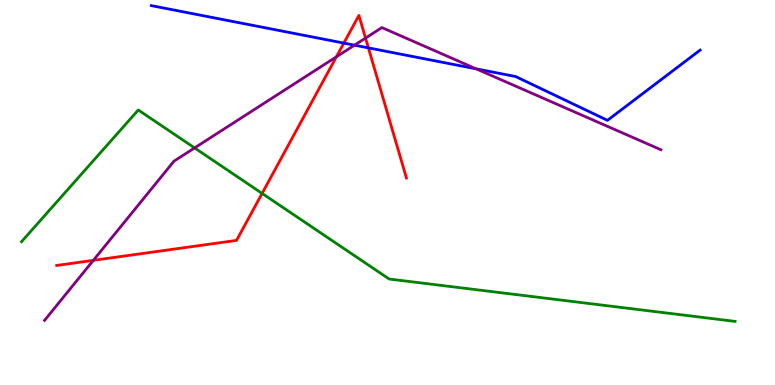[{'lines': ['blue', 'red'], 'intersections': [{'x': 4.44, 'y': 8.88}, {'x': 4.75, 'y': 8.76}]}, {'lines': ['green', 'red'], 'intersections': [{'x': 3.38, 'y': 4.98}]}, {'lines': ['purple', 'red'], 'intersections': [{'x': 1.2, 'y': 3.24}, {'x': 4.34, 'y': 8.52}, {'x': 4.72, 'y': 9.01}]}, {'lines': ['blue', 'green'], 'intersections': []}, {'lines': ['blue', 'purple'], 'intersections': [{'x': 4.57, 'y': 8.83}, {'x': 6.14, 'y': 8.21}]}, {'lines': ['green', 'purple'], 'intersections': [{'x': 2.51, 'y': 6.16}]}]